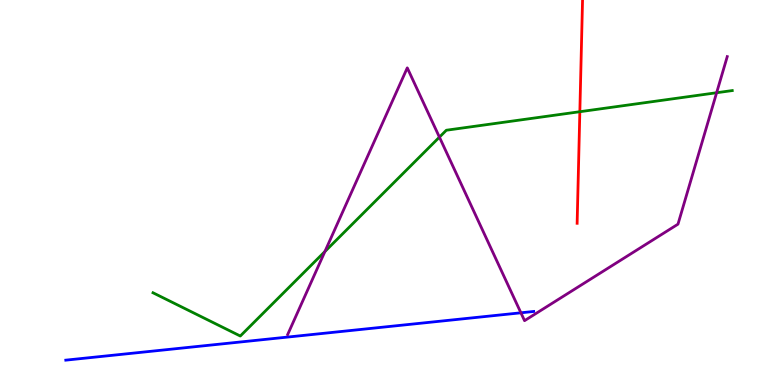[{'lines': ['blue', 'red'], 'intersections': []}, {'lines': ['green', 'red'], 'intersections': [{'x': 7.48, 'y': 7.1}]}, {'lines': ['purple', 'red'], 'intersections': []}, {'lines': ['blue', 'green'], 'intersections': []}, {'lines': ['blue', 'purple'], 'intersections': [{'x': 6.72, 'y': 1.88}]}, {'lines': ['green', 'purple'], 'intersections': [{'x': 4.19, 'y': 3.47}, {'x': 5.67, 'y': 6.44}, {'x': 9.25, 'y': 7.59}]}]